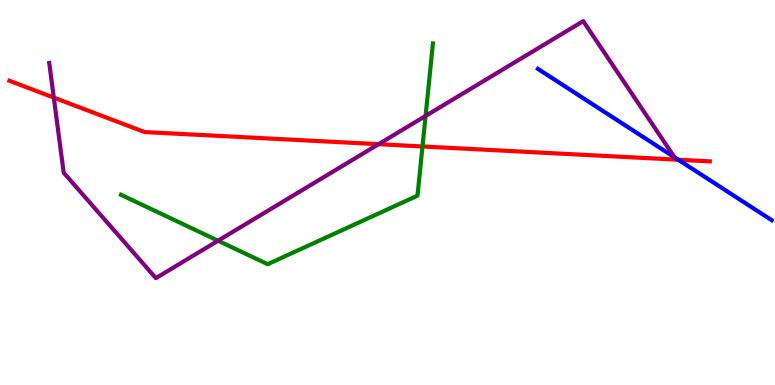[{'lines': ['blue', 'red'], 'intersections': [{'x': 8.75, 'y': 5.85}]}, {'lines': ['green', 'red'], 'intersections': [{'x': 5.45, 'y': 6.2}]}, {'lines': ['purple', 'red'], 'intersections': [{'x': 0.694, 'y': 7.47}, {'x': 4.89, 'y': 6.25}]}, {'lines': ['blue', 'green'], 'intersections': []}, {'lines': ['blue', 'purple'], 'intersections': []}, {'lines': ['green', 'purple'], 'intersections': [{'x': 2.81, 'y': 3.75}, {'x': 5.49, 'y': 6.99}]}]